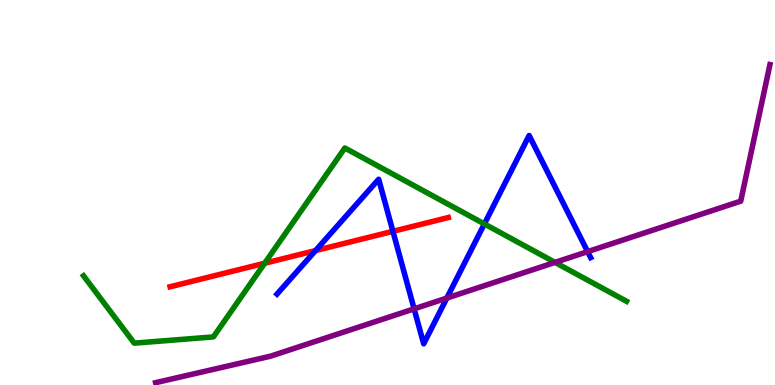[{'lines': ['blue', 'red'], 'intersections': [{'x': 4.07, 'y': 3.49}, {'x': 5.07, 'y': 3.99}]}, {'lines': ['green', 'red'], 'intersections': [{'x': 3.41, 'y': 3.16}]}, {'lines': ['purple', 'red'], 'intersections': []}, {'lines': ['blue', 'green'], 'intersections': [{'x': 6.25, 'y': 4.18}]}, {'lines': ['blue', 'purple'], 'intersections': [{'x': 5.34, 'y': 1.98}, {'x': 5.77, 'y': 2.26}, {'x': 7.58, 'y': 3.46}]}, {'lines': ['green', 'purple'], 'intersections': [{'x': 7.16, 'y': 3.18}]}]